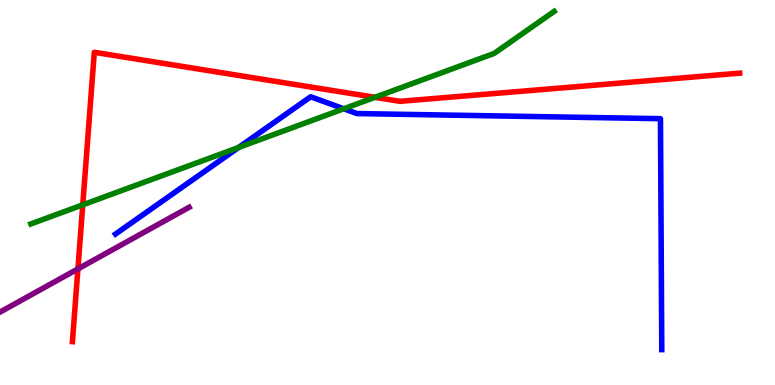[{'lines': ['blue', 'red'], 'intersections': []}, {'lines': ['green', 'red'], 'intersections': [{'x': 1.07, 'y': 4.68}, {'x': 4.84, 'y': 7.47}]}, {'lines': ['purple', 'red'], 'intersections': [{'x': 1.01, 'y': 3.02}]}, {'lines': ['blue', 'green'], 'intersections': [{'x': 3.08, 'y': 6.17}, {'x': 4.44, 'y': 7.17}]}, {'lines': ['blue', 'purple'], 'intersections': []}, {'lines': ['green', 'purple'], 'intersections': []}]